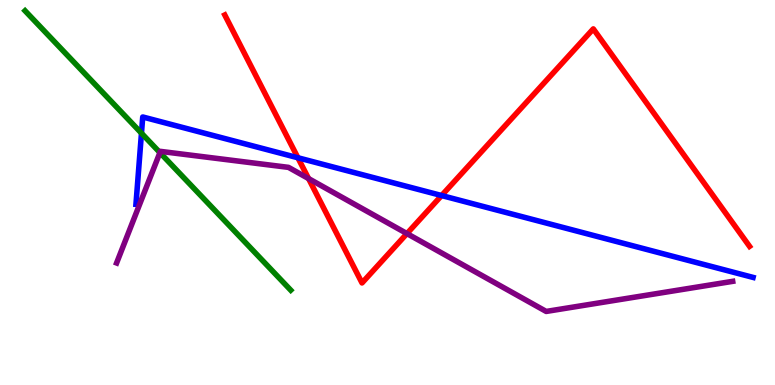[{'lines': ['blue', 'red'], 'intersections': [{'x': 3.84, 'y': 5.9}, {'x': 5.7, 'y': 4.92}]}, {'lines': ['green', 'red'], 'intersections': []}, {'lines': ['purple', 'red'], 'intersections': [{'x': 3.98, 'y': 5.36}, {'x': 5.25, 'y': 3.93}]}, {'lines': ['blue', 'green'], 'intersections': [{'x': 1.83, 'y': 6.54}]}, {'lines': ['blue', 'purple'], 'intersections': []}, {'lines': ['green', 'purple'], 'intersections': [{'x': 2.06, 'y': 6.04}]}]